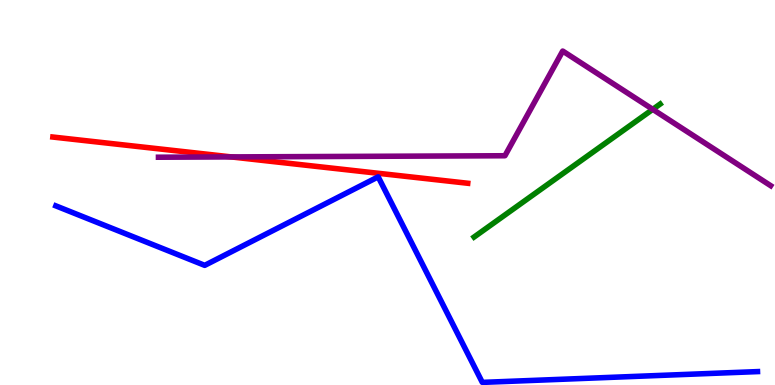[{'lines': ['blue', 'red'], 'intersections': []}, {'lines': ['green', 'red'], 'intersections': []}, {'lines': ['purple', 'red'], 'intersections': [{'x': 2.98, 'y': 5.92}]}, {'lines': ['blue', 'green'], 'intersections': []}, {'lines': ['blue', 'purple'], 'intersections': []}, {'lines': ['green', 'purple'], 'intersections': [{'x': 8.42, 'y': 7.16}]}]